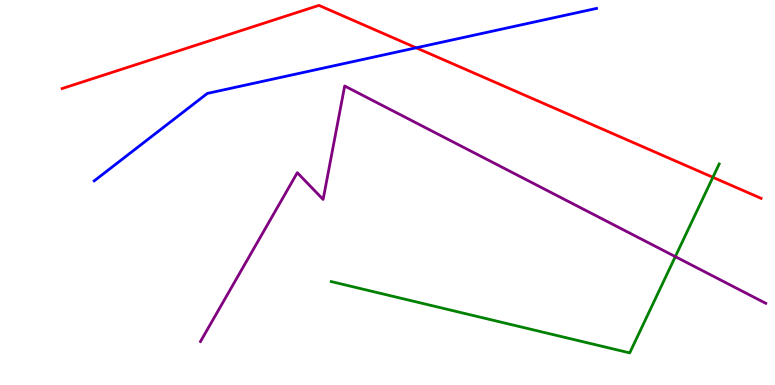[{'lines': ['blue', 'red'], 'intersections': [{'x': 5.37, 'y': 8.76}]}, {'lines': ['green', 'red'], 'intersections': [{'x': 9.2, 'y': 5.39}]}, {'lines': ['purple', 'red'], 'intersections': []}, {'lines': ['blue', 'green'], 'intersections': []}, {'lines': ['blue', 'purple'], 'intersections': []}, {'lines': ['green', 'purple'], 'intersections': [{'x': 8.71, 'y': 3.33}]}]